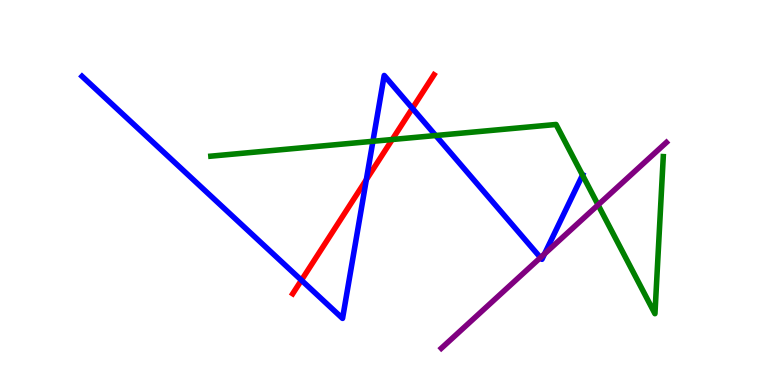[{'lines': ['blue', 'red'], 'intersections': [{'x': 3.89, 'y': 2.72}, {'x': 4.73, 'y': 5.33}, {'x': 5.32, 'y': 7.19}]}, {'lines': ['green', 'red'], 'intersections': [{'x': 5.06, 'y': 6.38}]}, {'lines': ['purple', 'red'], 'intersections': []}, {'lines': ['blue', 'green'], 'intersections': [{'x': 4.81, 'y': 6.33}, {'x': 5.62, 'y': 6.48}, {'x': 7.52, 'y': 5.45}]}, {'lines': ['blue', 'purple'], 'intersections': [{'x': 6.97, 'y': 3.31}, {'x': 7.03, 'y': 3.41}]}, {'lines': ['green', 'purple'], 'intersections': [{'x': 7.72, 'y': 4.68}]}]